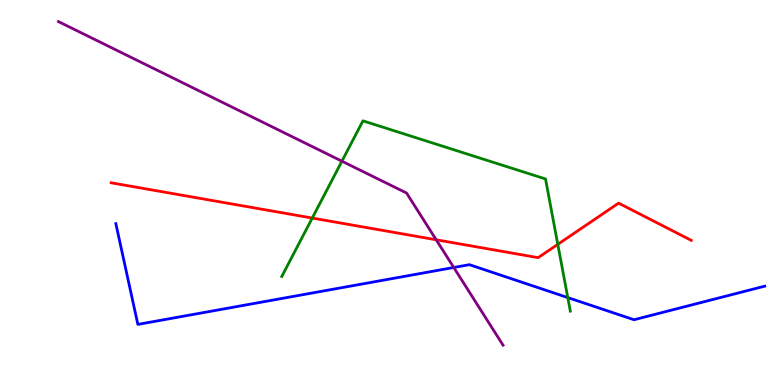[{'lines': ['blue', 'red'], 'intersections': []}, {'lines': ['green', 'red'], 'intersections': [{'x': 4.03, 'y': 4.34}, {'x': 7.2, 'y': 3.65}]}, {'lines': ['purple', 'red'], 'intersections': [{'x': 5.63, 'y': 3.77}]}, {'lines': ['blue', 'green'], 'intersections': [{'x': 7.33, 'y': 2.27}]}, {'lines': ['blue', 'purple'], 'intersections': [{'x': 5.86, 'y': 3.05}]}, {'lines': ['green', 'purple'], 'intersections': [{'x': 4.41, 'y': 5.81}]}]